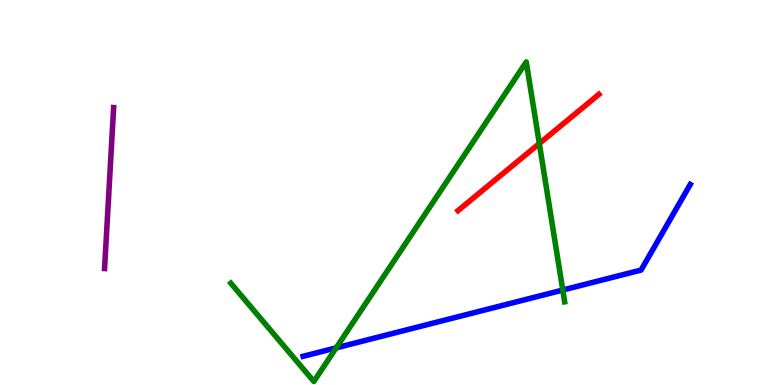[{'lines': ['blue', 'red'], 'intersections': []}, {'lines': ['green', 'red'], 'intersections': [{'x': 6.96, 'y': 6.27}]}, {'lines': ['purple', 'red'], 'intersections': []}, {'lines': ['blue', 'green'], 'intersections': [{'x': 4.34, 'y': 0.965}, {'x': 7.26, 'y': 2.47}]}, {'lines': ['blue', 'purple'], 'intersections': []}, {'lines': ['green', 'purple'], 'intersections': []}]